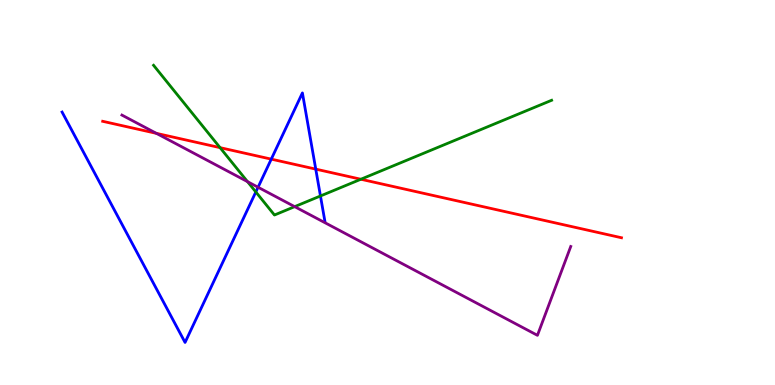[{'lines': ['blue', 'red'], 'intersections': [{'x': 3.5, 'y': 5.87}, {'x': 4.07, 'y': 5.61}]}, {'lines': ['green', 'red'], 'intersections': [{'x': 2.84, 'y': 6.17}, {'x': 4.66, 'y': 5.34}]}, {'lines': ['purple', 'red'], 'intersections': [{'x': 2.02, 'y': 6.54}]}, {'lines': ['blue', 'green'], 'intersections': [{'x': 3.3, 'y': 5.01}, {'x': 4.13, 'y': 4.91}]}, {'lines': ['blue', 'purple'], 'intersections': [{'x': 3.33, 'y': 5.14}]}, {'lines': ['green', 'purple'], 'intersections': [{'x': 3.19, 'y': 5.28}, {'x': 3.8, 'y': 4.63}]}]